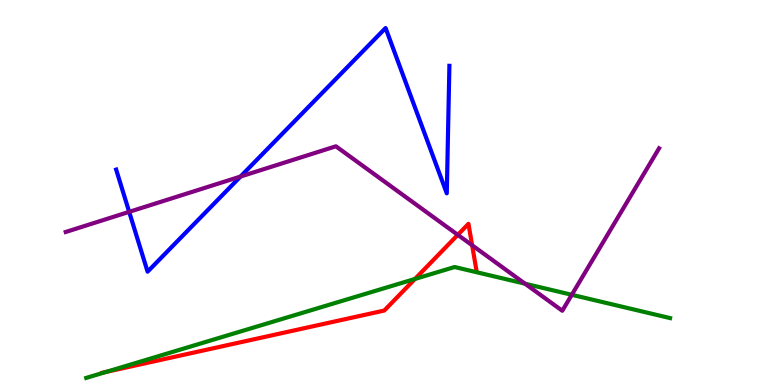[{'lines': ['blue', 'red'], 'intersections': []}, {'lines': ['green', 'red'], 'intersections': [{'x': 1.37, 'y': 0.341}, {'x': 5.35, 'y': 2.75}]}, {'lines': ['purple', 'red'], 'intersections': [{'x': 5.91, 'y': 3.9}, {'x': 6.09, 'y': 3.63}]}, {'lines': ['blue', 'green'], 'intersections': []}, {'lines': ['blue', 'purple'], 'intersections': [{'x': 1.67, 'y': 4.5}, {'x': 3.1, 'y': 5.41}]}, {'lines': ['green', 'purple'], 'intersections': [{'x': 6.77, 'y': 2.63}, {'x': 7.38, 'y': 2.34}]}]